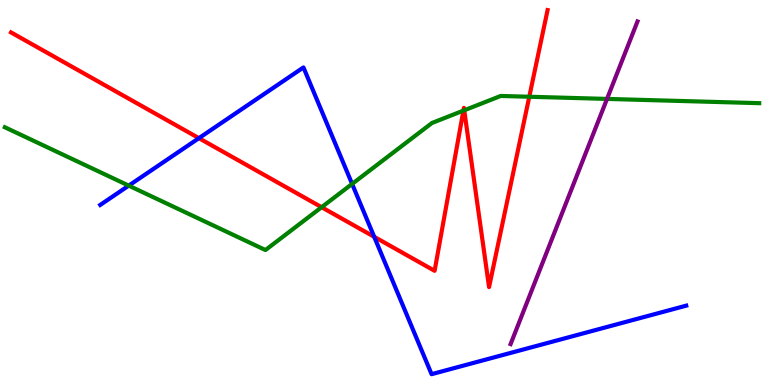[{'lines': ['blue', 'red'], 'intersections': [{'x': 2.57, 'y': 6.41}, {'x': 4.83, 'y': 3.85}]}, {'lines': ['green', 'red'], 'intersections': [{'x': 4.15, 'y': 4.62}, {'x': 5.98, 'y': 7.13}, {'x': 5.99, 'y': 7.14}, {'x': 6.83, 'y': 7.49}]}, {'lines': ['purple', 'red'], 'intersections': []}, {'lines': ['blue', 'green'], 'intersections': [{'x': 1.66, 'y': 5.18}, {'x': 4.54, 'y': 5.22}]}, {'lines': ['blue', 'purple'], 'intersections': []}, {'lines': ['green', 'purple'], 'intersections': [{'x': 7.83, 'y': 7.43}]}]